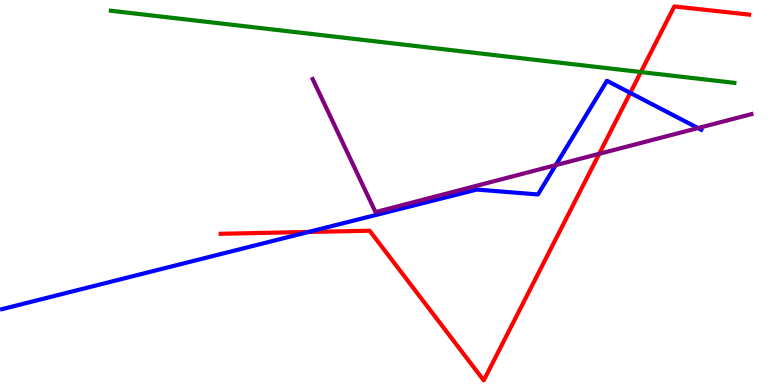[{'lines': ['blue', 'red'], 'intersections': [{'x': 3.98, 'y': 3.97}, {'x': 8.13, 'y': 7.59}]}, {'lines': ['green', 'red'], 'intersections': [{'x': 8.27, 'y': 8.13}]}, {'lines': ['purple', 'red'], 'intersections': [{'x': 7.73, 'y': 6.0}]}, {'lines': ['blue', 'green'], 'intersections': []}, {'lines': ['blue', 'purple'], 'intersections': [{'x': 7.17, 'y': 5.71}, {'x': 9.01, 'y': 6.67}]}, {'lines': ['green', 'purple'], 'intersections': []}]